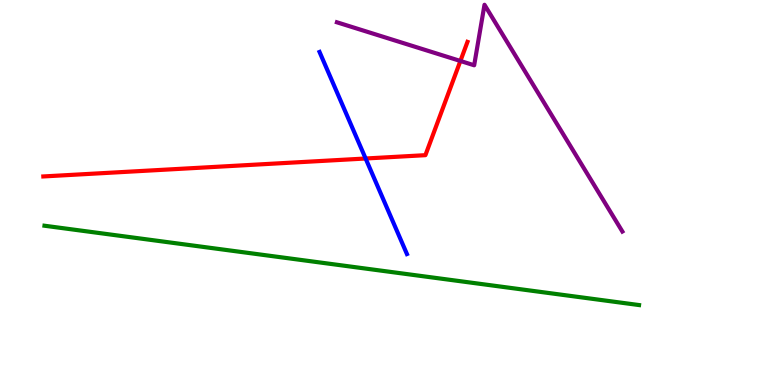[{'lines': ['blue', 'red'], 'intersections': [{'x': 4.72, 'y': 5.88}]}, {'lines': ['green', 'red'], 'intersections': []}, {'lines': ['purple', 'red'], 'intersections': [{'x': 5.94, 'y': 8.42}]}, {'lines': ['blue', 'green'], 'intersections': []}, {'lines': ['blue', 'purple'], 'intersections': []}, {'lines': ['green', 'purple'], 'intersections': []}]